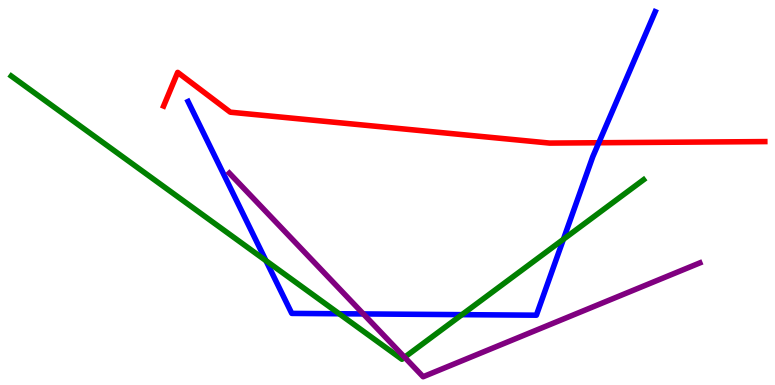[{'lines': ['blue', 'red'], 'intersections': [{'x': 7.73, 'y': 6.29}]}, {'lines': ['green', 'red'], 'intersections': []}, {'lines': ['purple', 'red'], 'intersections': []}, {'lines': ['blue', 'green'], 'intersections': [{'x': 3.43, 'y': 3.23}, {'x': 4.38, 'y': 1.85}, {'x': 5.96, 'y': 1.83}, {'x': 7.27, 'y': 3.78}]}, {'lines': ['blue', 'purple'], 'intersections': [{'x': 4.69, 'y': 1.85}]}, {'lines': ['green', 'purple'], 'intersections': [{'x': 5.22, 'y': 0.72}]}]